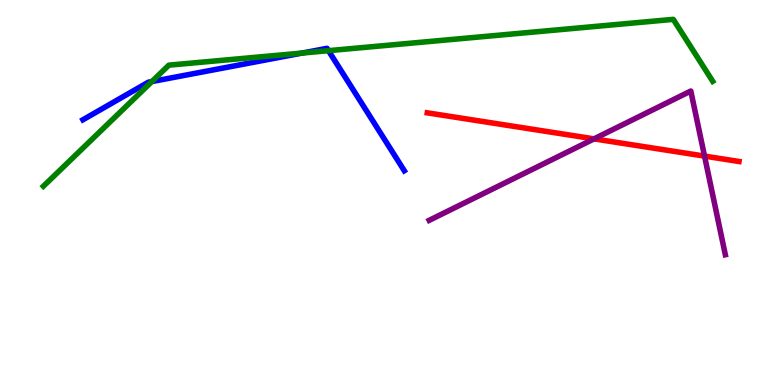[{'lines': ['blue', 'red'], 'intersections': []}, {'lines': ['green', 'red'], 'intersections': []}, {'lines': ['purple', 'red'], 'intersections': [{'x': 7.67, 'y': 6.39}, {'x': 9.09, 'y': 5.95}]}, {'lines': ['blue', 'green'], 'intersections': [{'x': 1.96, 'y': 7.88}, {'x': 3.9, 'y': 8.62}, {'x': 4.24, 'y': 8.68}]}, {'lines': ['blue', 'purple'], 'intersections': []}, {'lines': ['green', 'purple'], 'intersections': []}]